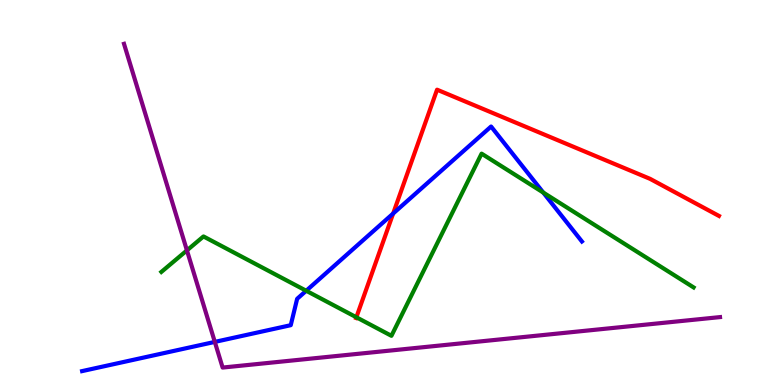[{'lines': ['blue', 'red'], 'intersections': [{'x': 5.07, 'y': 4.45}]}, {'lines': ['green', 'red'], 'intersections': [{'x': 4.6, 'y': 1.76}]}, {'lines': ['purple', 'red'], 'intersections': []}, {'lines': ['blue', 'green'], 'intersections': [{'x': 3.95, 'y': 2.45}, {'x': 7.01, 'y': 5.0}]}, {'lines': ['blue', 'purple'], 'intersections': [{'x': 2.77, 'y': 1.12}]}, {'lines': ['green', 'purple'], 'intersections': [{'x': 2.41, 'y': 3.5}]}]